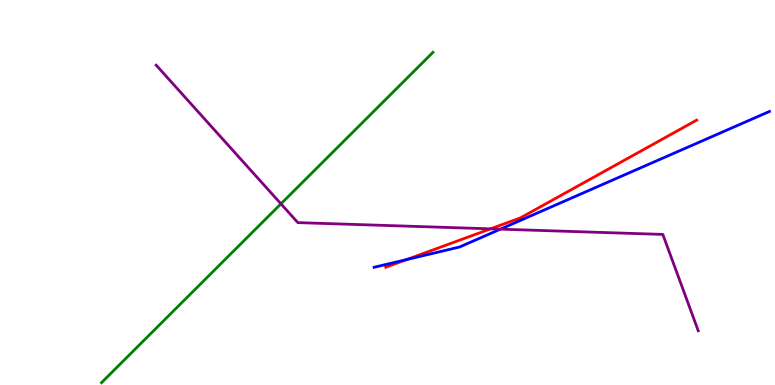[{'lines': ['blue', 'red'], 'intersections': [{'x': 5.25, 'y': 3.26}]}, {'lines': ['green', 'red'], 'intersections': []}, {'lines': ['purple', 'red'], 'intersections': [{'x': 6.33, 'y': 4.06}]}, {'lines': ['blue', 'green'], 'intersections': []}, {'lines': ['blue', 'purple'], 'intersections': [{'x': 6.46, 'y': 4.05}]}, {'lines': ['green', 'purple'], 'intersections': [{'x': 3.63, 'y': 4.71}]}]